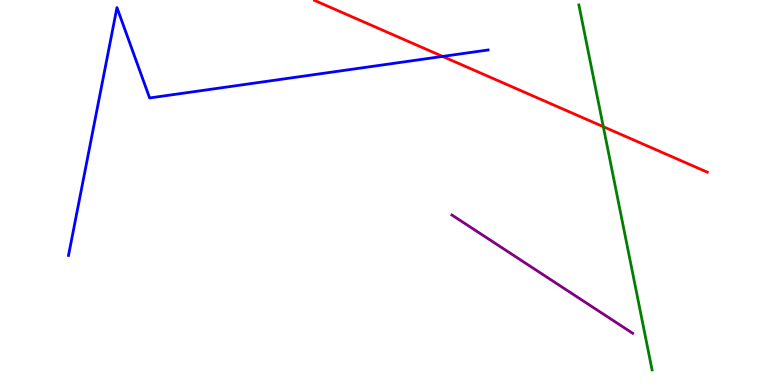[{'lines': ['blue', 'red'], 'intersections': [{'x': 5.71, 'y': 8.53}]}, {'lines': ['green', 'red'], 'intersections': [{'x': 7.78, 'y': 6.71}]}, {'lines': ['purple', 'red'], 'intersections': []}, {'lines': ['blue', 'green'], 'intersections': []}, {'lines': ['blue', 'purple'], 'intersections': []}, {'lines': ['green', 'purple'], 'intersections': []}]